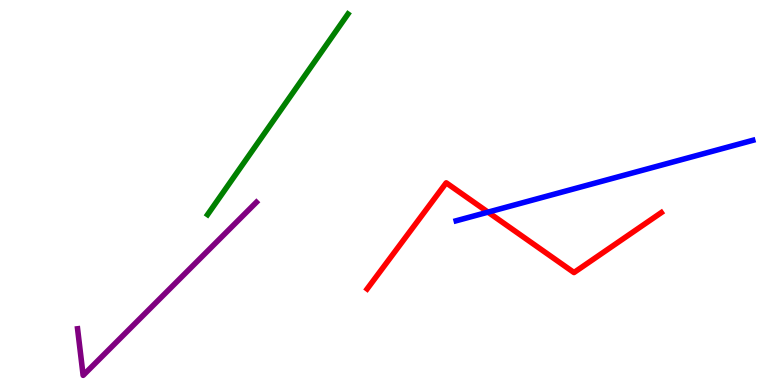[{'lines': ['blue', 'red'], 'intersections': [{'x': 6.3, 'y': 4.49}]}, {'lines': ['green', 'red'], 'intersections': []}, {'lines': ['purple', 'red'], 'intersections': []}, {'lines': ['blue', 'green'], 'intersections': []}, {'lines': ['blue', 'purple'], 'intersections': []}, {'lines': ['green', 'purple'], 'intersections': []}]